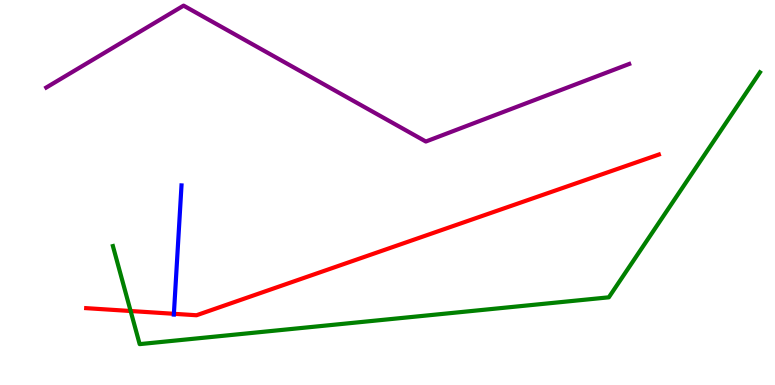[{'lines': ['blue', 'red'], 'intersections': [{'x': 2.24, 'y': 1.85}]}, {'lines': ['green', 'red'], 'intersections': [{'x': 1.69, 'y': 1.92}]}, {'lines': ['purple', 'red'], 'intersections': []}, {'lines': ['blue', 'green'], 'intersections': []}, {'lines': ['blue', 'purple'], 'intersections': []}, {'lines': ['green', 'purple'], 'intersections': []}]